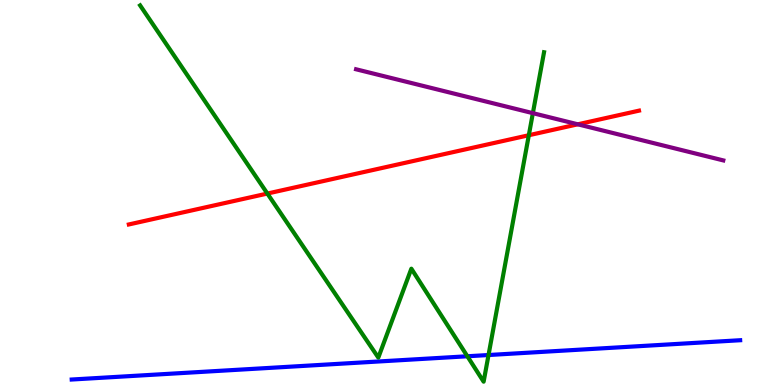[{'lines': ['blue', 'red'], 'intersections': []}, {'lines': ['green', 'red'], 'intersections': [{'x': 3.45, 'y': 4.97}, {'x': 6.82, 'y': 6.49}]}, {'lines': ['purple', 'red'], 'intersections': [{'x': 7.46, 'y': 6.77}]}, {'lines': ['blue', 'green'], 'intersections': [{'x': 6.03, 'y': 0.746}, {'x': 6.3, 'y': 0.779}]}, {'lines': ['blue', 'purple'], 'intersections': []}, {'lines': ['green', 'purple'], 'intersections': [{'x': 6.88, 'y': 7.06}]}]